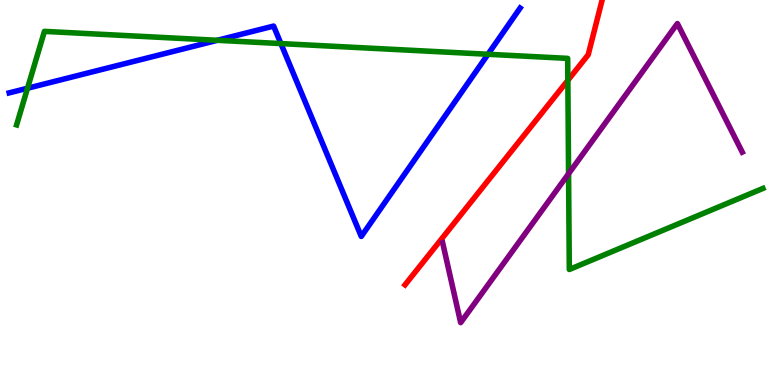[{'lines': ['blue', 'red'], 'intersections': []}, {'lines': ['green', 'red'], 'intersections': [{'x': 7.33, 'y': 7.91}]}, {'lines': ['purple', 'red'], 'intersections': []}, {'lines': ['blue', 'green'], 'intersections': [{'x': 0.355, 'y': 7.71}, {'x': 2.8, 'y': 8.95}, {'x': 3.62, 'y': 8.87}, {'x': 6.3, 'y': 8.59}]}, {'lines': ['blue', 'purple'], 'intersections': []}, {'lines': ['green', 'purple'], 'intersections': [{'x': 7.34, 'y': 5.49}]}]